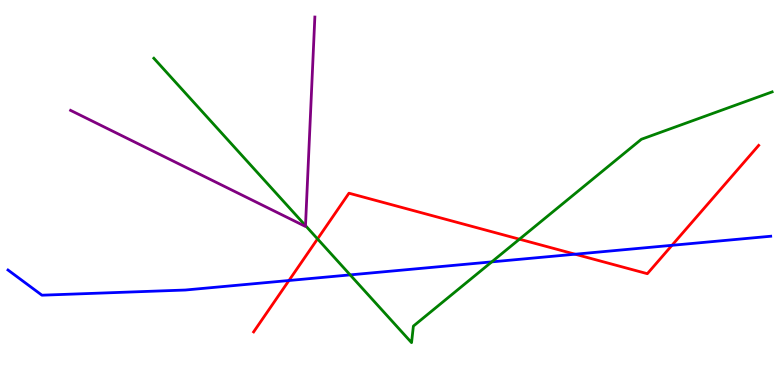[{'lines': ['blue', 'red'], 'intersections': [{'x': 3.73, 'y': 2.71}, {'x': 7.42, 'y': 3.4}, {'x': 8.67, 'y': 3.63}]}, {'lines': ['green', 'red'], 'intersections': [{'x': 4.1, 'y': 3.79}, {'x': 6.7, 'y': 3.79}]}, {'lines': ['purple', 'red'], 'intersections': []}, {'lines': ['blue', 'green'], 'intersections': [{'x': 4.52, 'y': 2.86}, {'x': 6.35, 'y': 3.2}]}, {'lines': ['blue', 'purple'], 'intersections': []}, {'lines': ['green', 'purple'], 'intersections': [{'x': 3.94, 'y': 4.14}]}]